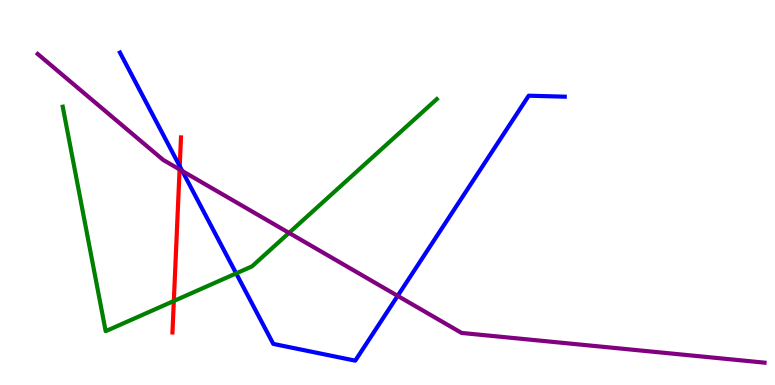[{'lines': ['blue', 'red'], 'intersections': [{'x': 2.32, 'y': 5.68}]}, {'lines': ['green', 'red'], 'intersections': [{'x': 2.24, 'y': 2.18}]}, {'lines': ['purple', 'red'], 'intersections': [{'x': 2.32, 'y': 5.6}]}, {'lines': ['blue', 'green'], 'intersections': [{'x': 3.05, 'y': 2.9}]}, {'lines': ['blue', 'purple'], 'intersections': [{'x': 2.35, 'y': 5.56}, {'x': 5.13, 'y': 2.32}]}, {'lines': ['green', 'purple'], 'intersections': [{'x': 3.73, 'y': 3.95}]}]